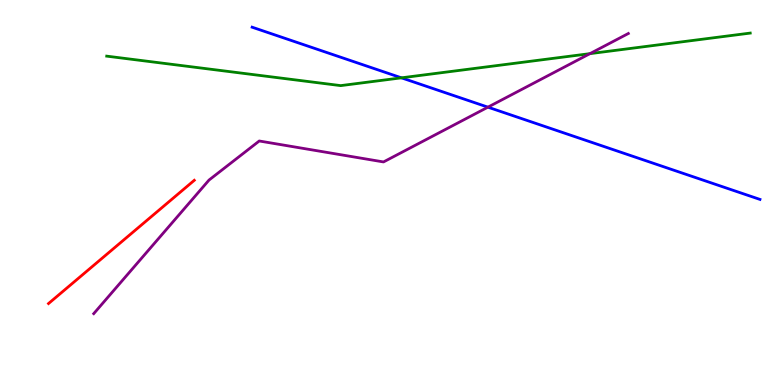[{'lines': ['blue', 'red'], 'intersections': []}, {'lines': ['green', 'red'], 'intersections': []}, {'lines': ['purple', 'red'], 'intersections': []}, {'lines': ['blue', 'green'], 'intersections': [{'x': 5.18, 'y': 7.98}]}, {'lines': ['blue', 'purple'], 'intersections': [{'x': 6.3, 'y': 7.22}]}, {'lines': ['green', 'purple'], 'intersections': [{'x': 7.61, 'y': 8.61}]}]